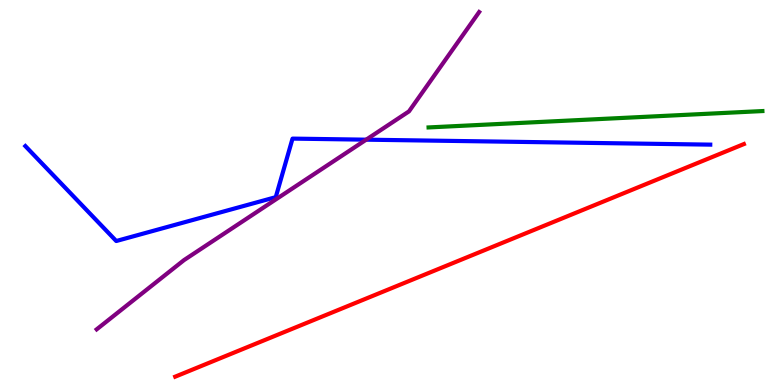[{'lines': ['blue', 'red'], 'intersections': []}, {'lines': ['green', 'red'], 'intersections': []}, {'lines': ['purple', 'red'], 'intersections': []}, {'lines': ['blue', 'green'], 'intersections': []}, {'lines': ['blue', 'purple'], 'intersections': [{'x': 4.72, 'y': 6.37}]}, {'lines': ['green', 'purple'], 'intersections': []}]